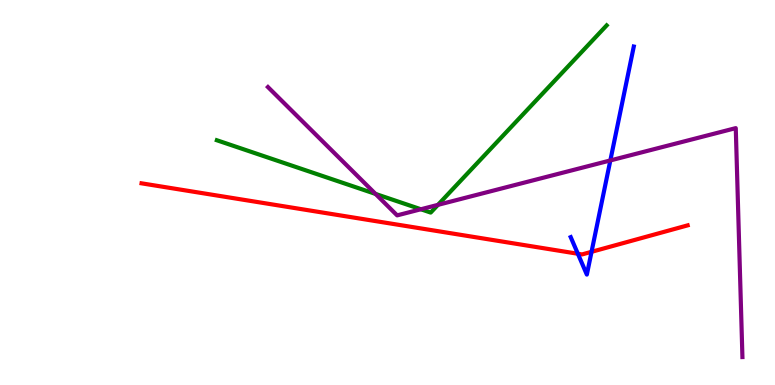[{'lines': ['blue', 'red'], 'intersections': [{'x': 7.46, 'y': 3.41}, {'x': 7.63, 'y': 3.46}]}, {'lines': ['green', 'red'], 'intersections': []}, {'lines': ['purple', 'red'], 'intersections': []}, {'lines': ['blue', 'green'], 'intersections': []}, {'lines': ['blue', 'purple'], 'intersections': [{'x': 7.88, 'y': 5.83}]}, {'lines': ['green', 'purple'], 'intersections': [{'x': 4.85, 'y': 4.96}, {'x': 5.43, 'y': 4.56}, {'x': 5.65, 'y': 4.68}]}]